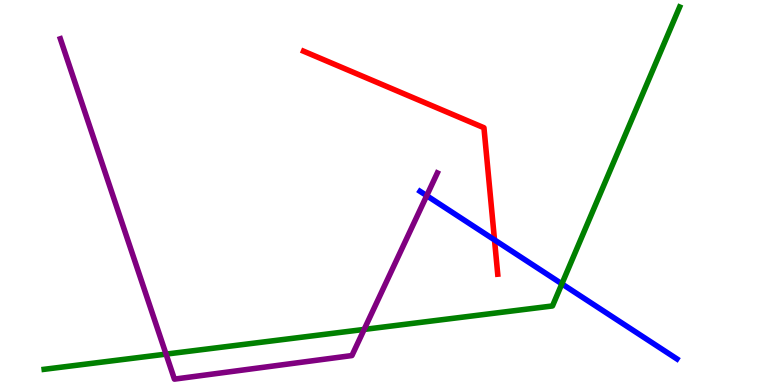[{'lines': ['blue', 'red'], 'intersections': [{'x': 6.38, 'y': 3.77}]}, {'lines': ['green', 'red'], 'intersections': []}, {'lines': ['purple', 'red'], 'intersections': []}, {'lines': ['blue', 'green'], 'intersections': [{'x': 7.25, 'y': 2.63}]}, {'lines': ['blue', 'purple'], 'intersections': [{'x': 5.51, 'y': 4.92}]}, {'lines': ['green', 'purple'], 'intersections': [{'x': 2.14, 'y': 0.802}, {'x': 4.7, 'y': 1.44}]}]